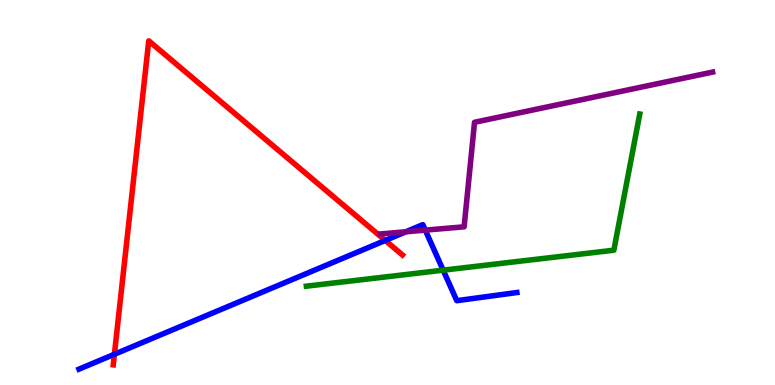[{'lines': ['blue', 'red'], 'intersections': [{'x': 1.48, 'y': 0.798}, {'x': 4.97, 'y': 3.75}]}, {'lines': ['green', 'red'], 'intersections': []}, {'lines': ['purple', 'red'], 'intersections': []}, {'lines': ['blue', 'green'], 'intersections': [{'x': 5.72, 'y': 2.98}]}, {'lines': ['blue', 'purple'], 'intersections': [{'x': 5.24, 'y': 3.98}, {'x': 5.49, 'y': 4.02}]}, {'lines': ['green', 'purple'], 'intersections': []}]